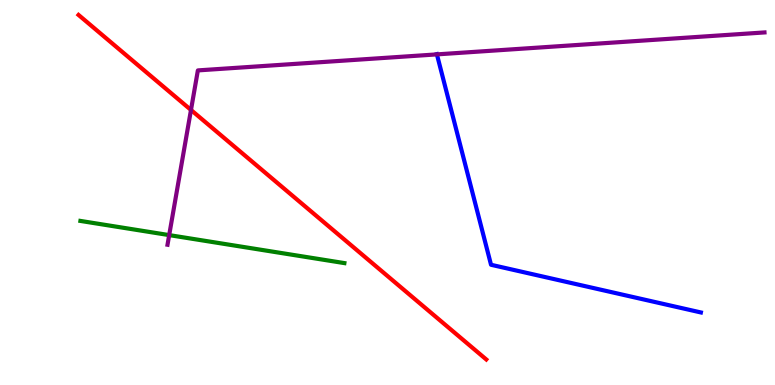[{'lines': ['blue', 'red'], 'intersections': []}, {'lines': ['green', 'red'], 'intersections': []}, {'lines': ['purple', 'red'], 'intersections': [{'x': 2.46, 'y': 7.14}]}, {'lines': ['blue', 'green'], 'intersections': []}, {'lines': ['blue', 'purple'], 'intersections': [{'x': 5.64, 'y': 8.59}]}, {'lines': ['green', 'purple'], 'intersections': [{'x': 2.18, 'y': 3.89}]}]